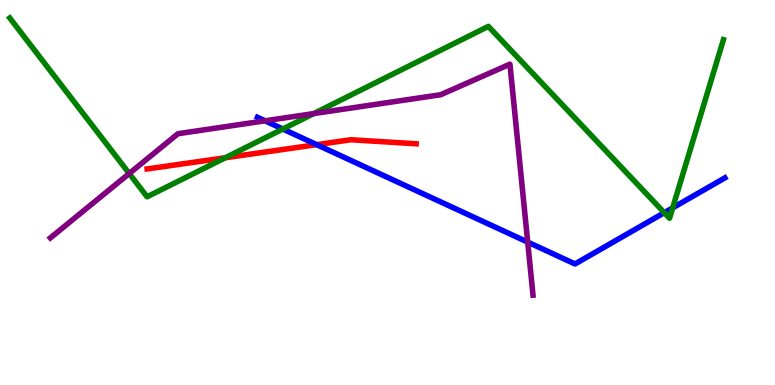[{'lines': ['blue', 'red'], 'intersections': [{'x': 4.09, 'y': 6.24}]}, {'lines': ['green', 'red'], 'intersections': [{'x': 2.91, 'y': 5.9}]}, {'lines': ['purple', 'red'], 'intersections': []}, {'lines': ['blue', 'green'], 'intersections': [{'x': 3.65, 'y': 6.65}, {'x': 8.57, 'y': 4.48}, {'x': 8.68, 'y': 4.6}]}, {'lines': ['blue', 'purple'], 'intersections': [{'x': 3.42, 'y': 6.86}, {'x': 6.81, 'y': 3.71}]}, {'lines': ['green', 'purple'], 'intersections': [{'x': 1.67, 'y': 5.49}, {'x': 4.05, 'y': 7.05}]}]